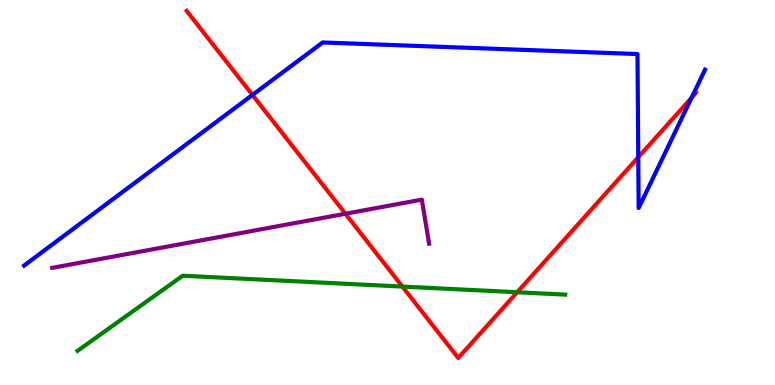[{'lines': ['blue', 'red'], 'intersections': [{'x': 3.26, 'y': 7.53}, {'x': 8.24, 'y': 5.92}, {'x': 8.92, 'y': 7.46}]}, {'lines': ['green', 'red'], 'intersections': [{'x': 5.19, 'y': 2.56}, {'x': 6.67, 'y': 2.41}]}, {'lines': ['purple', 'red'], 'intersections': [{'x': 4.46, 'y': 4.45}]}, {'lines': ['blue', 'green'], 'intersections': []}, {'lines': ['blue', 'purple'], 'intersections': []}, {'lines': ['green', 'purple'], 'intersections': []}]